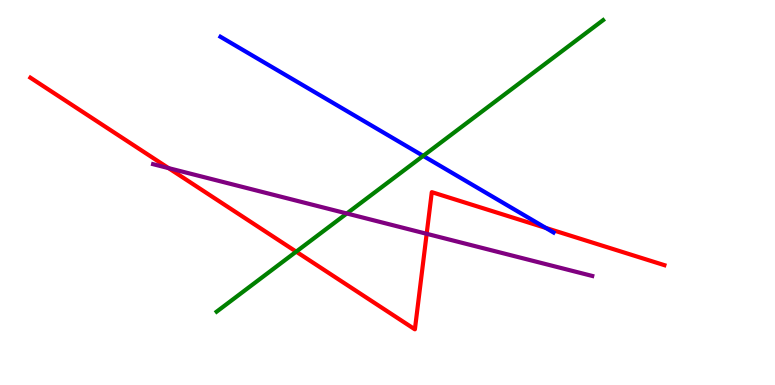[{'lines': ['blue', 'red'], 'intersections': [{'x': 7.04, 'y': 4.08}]}, {'lines': ['green', 'red'], 'intersections': [{'x': 3.82, 'y': 3.46}]}, {'lines': ['purple', 'red'], 'intersections': [{'x': 2.17, 'y': 5.63}, {'x': 5.51, 'y': 3.93}]}, {'lines': ['blue', 'green'], 'intersections': [{'x': 5.46, 'y': 5.95}]}, {'lines': ['blue', 'purple'], 'intersections': []}, {'lines': ['green', 'purple'], 'intersections': [{'x': 4.47, 'y': 4.46}]}]